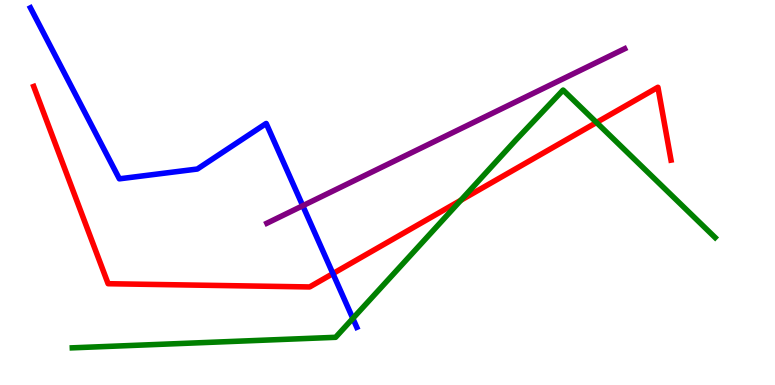[{'lines': ['blue', 'red'], 'intersections': [{'x': 4.3, 'y': 2.89}]}, {'lines': ['green', 'red'], 'intersections': [{'x': 5.95, 'y': 4.8}, {'x': 7.7, 'y': 6.82}]}, {'lines': ['purple', 'red'], 'intersections': []}, {'lines': ['blue', 'green'], 'intersections': [{'x': 4.55, 'y': 1.73}]}, {'lines': ['blue', 'purple'], 'intersections': [{'x': 3.91, 'y': 4.66}]}, {'lines': ['green', 'purple'], 'intersections': []}]